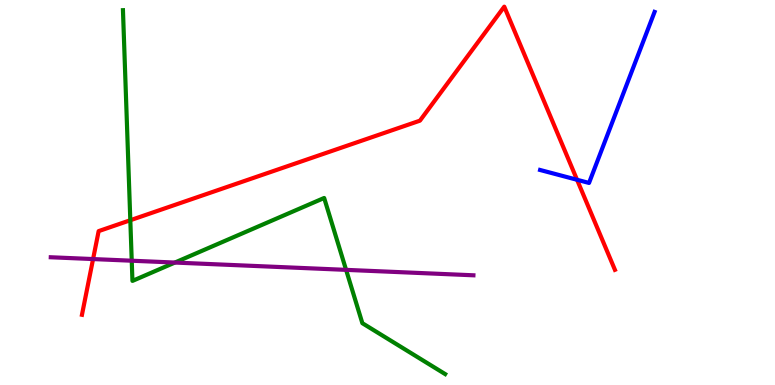[{'lines': ['blue', 'red'], 'intersections': [{'x': 7.45, 'y': 5.33}]}, {'lines': ['green', 'red'], 'intersections': [{'x': 1.68, 'y': 4.28}]}, {'lines': ['purple', 'red'], 'intersections': [{'x': 1.2, 'y': 3.27}]}, {'lines': ['blue', 'green'], 'intersections': []}, {'lines': ['blue', 'purple'], 'intersections': []}, {'lines': ['green', 'purple'], 'intersections': [{'x': 1.7, 'y': 3.23}, {'x': 2.26, 'y': 3.18}, {'x': 4.47, 'y': 2.99}]}]